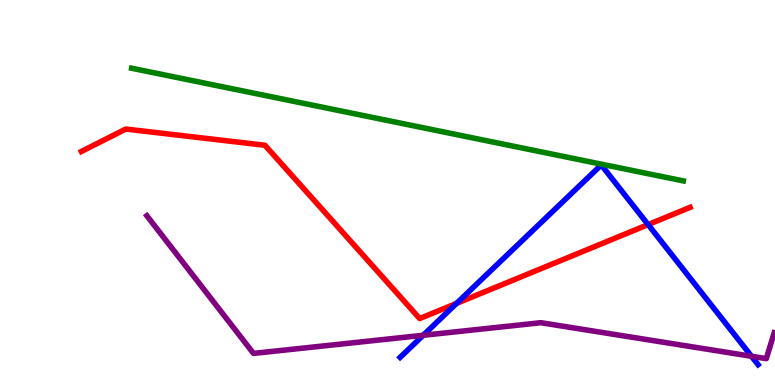[{'lines': ['blue', 'red'], 'intersections': [{'x': 5.89, 'y': 2.12}, {'x': 8.36, 'y': 4.17}]}, {'lines': ['green', 'red'], 'intersections': []}, {'lines': ['purple', 'red'], 'intersections': []}, {'lines': ['blue', 'green'], 'intersections': []}, {'lines': ['blue', 'purple'], 'intersections': [{'x': 5.46, 'y': 1.29}, {'x': 9.7, 'y': 0.746}]}, {'lines': ['green', 'purple'], 'intersections': []}]